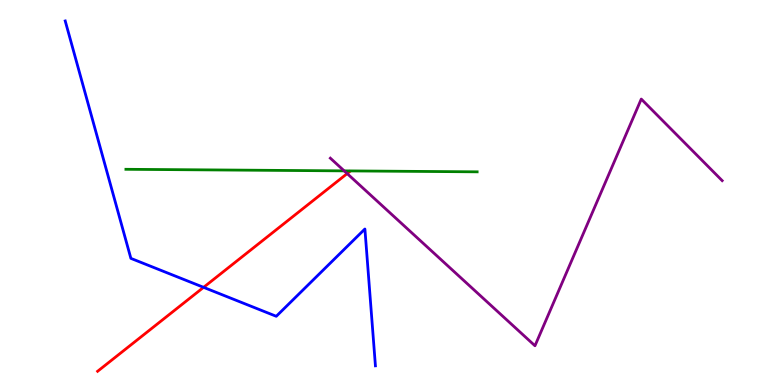[{'lines': ['blue', 'red'], 'intersections': [{'x': 2.63, 'y': 2.54}]}, {'lines': ['green', 'red'], 'intersections': []}, {'lines': ['purple', 'red'], 'intersections': [{'x': 4.48, 'y': 5.49}]}, {'lines': ['blue', 'green'], 'intersections': []}, {'lines': ['blue', 'purple'], 'intersections': []}, {'lines': ['green', 'purple'], 'intersections': [{'x': 4.44, 'y': 5.56}]}]